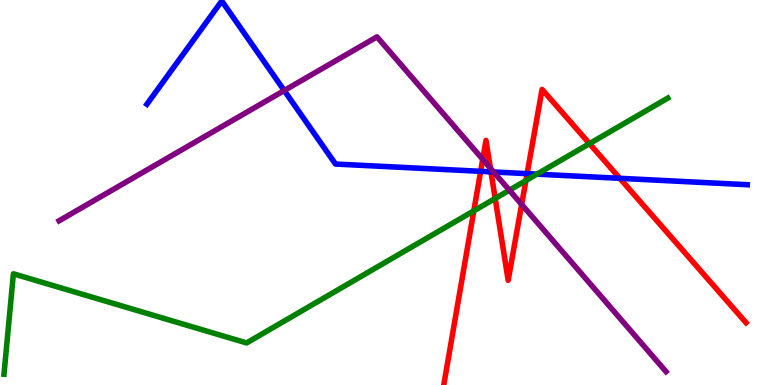[{'lines': ['blue', 'red'], 'intersections': [{'x': 6.2, 'y': 5.55}, {'x': 6.34, 'y': 5.54}, {'x': 6.8, 'y': 5.49}, {'x': 8.0, 'y': 5.37}]}, {'lines': ['green', 'red'], 'intersections': [{'x': 6.11, 'y': 4.52}, {'x': 6.39, 'y': 4.85}, {'x': 6.79, 'y': 5.31}, {'x': 7.61, 'y': 6.27}]}, {'lines': ['purple', 'red'], 'intersections': [{'x': 6.23, 'y': 5.86}, {'x': 6.33, 'y': 5.63}, {'x': 6.73, 'y': 4.69}]}, {'lines': ['blue', 'green'], 'intersections': [{'x': 6.93, 'y': 5.48}]}, {'lines': ['blue', 'purple'], 'intersections': [{'x': 3.67, 'y': 7.65}, {'x': 6.37, 'y': 5.53}]}, {'lines': ['green', 'purple'], 'intersections': [{'x': 6.57, 'y': 5.06}]}]